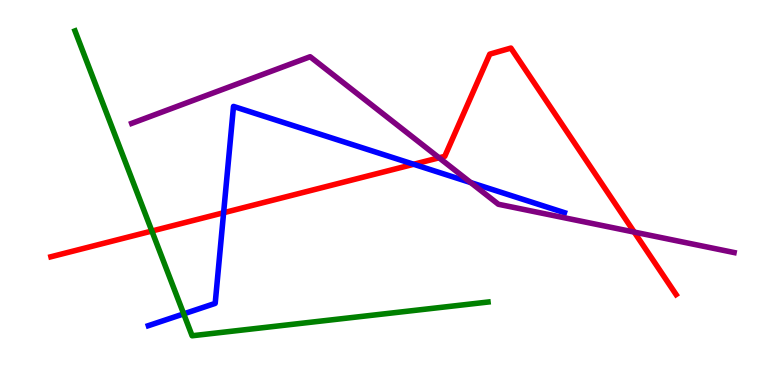[{'lines': ['blue', 'red'], 'intersections': [{'x': 2.89, 'y': 4.47}, {'x': 5.34, 'y': 5.73}]}, {'lines': ['green', 'red'], 'intersections': [{'x': 1.96, 'y': 4.0}]}, {'lines': ['purple', 'red'], 'intersections': [{'x': 5.67, 'y': 5.9}, {'x': 8.18, 'y': 3.97}]}, {'lines': ['blue', 'green'], 'intersections': [{'x': 2.37, 'y': 1.85}]}, {'lines': ['blue', 'purple'], 'intersections': [{'x': 6.07, 'y': 5.26}]}, {'lines': ['green', 'purple'], 'intersections': []}]